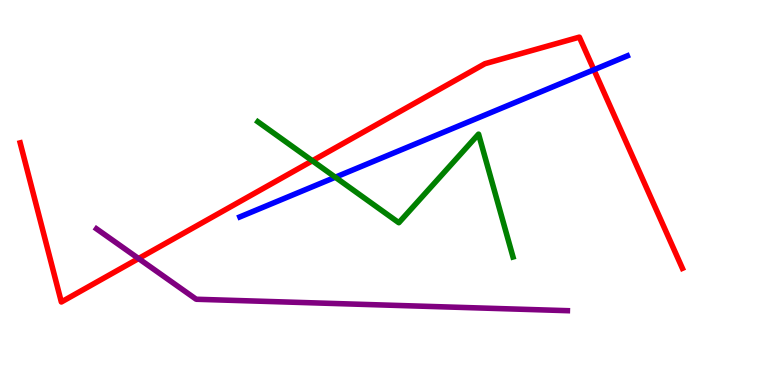[{'lines': ['blue', 'red'], 'intersections': [{'x': 7.66, 'y': 8.19}]}, {'lines': ['green', 'red'], 'intersections': [{'x': 4.03, 'y': 5.82}]}, {'lines': ['purple', 'red'], 'intersections': [{'x': 1.79, 'y': 3.28}]}, {'lines': ['blue', 'green'], 'intersections': [{'x': 4.33, 'y': 5.4}]}, {'lines': ['blue', 'purple'], 'intersections': []}, {'lines': ['green', 'purple'], 'intersections': []}]